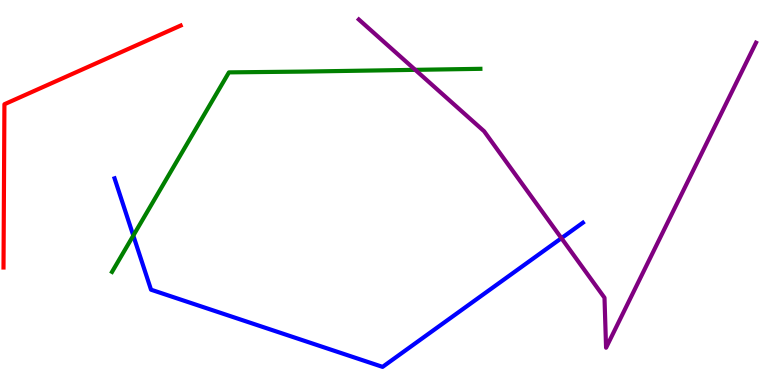[{'lines': ['blue', 'red'], 'intersections': []}, {'lines': ['green', 'red'], 'intersections': []}, {'lines': ['purple', 'red'], 'intersections': []}, {'lines': ['blue', 'green'], 'intersections': [{'x': 1.72, 'y': 3.88}]}, {'lines': ['blue', 'purple'], 'intersections': [{'x': 7.24, 'y': 3.81}]}, {'lines': ['green', 'purple'], 'intersections': [{'x': 5.36, 'y': 8.19}]}]